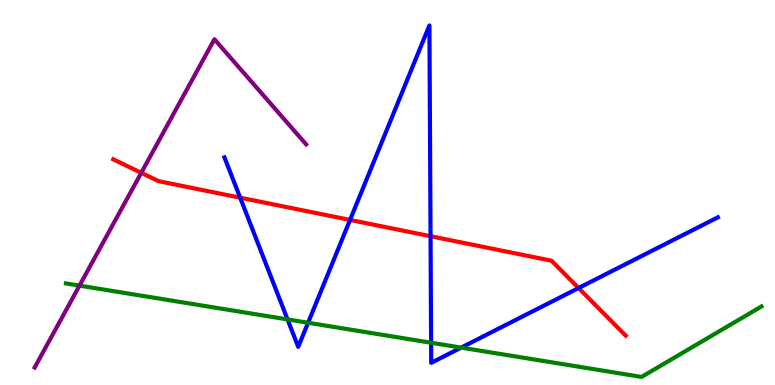[{'lines': ['blue', 'red'], 'intersections': [{'x': 3.1, 'y': 4.87}, {'x': 4.52, 'y': 4.29}, {'x': 5.56, 'y': 3.86}, {'x': 7.47, 'y': 2.52}]}, {'lines': ['green', 'red'], 'intersections': []}, {'lines': ['purple', 'red'], 'intersections': [{'x': 1.82, 'y': 5.51}]}, {'lines': ['blue', 'green'], 'intersections': [{'x': 3.71, 'y': 1.7}, {'x': 3.98, 'y': 1.62}, {'x': 5.56, 'y': 1.1}, {'x': 5.95, 'y': 0.971}]}, {'lines': ['blue', 'purple'], 'intersections': []}, {'lines': ['green', 'purple'], 'intersections': [{'x': 1.03, 'y': 2.58}]}]